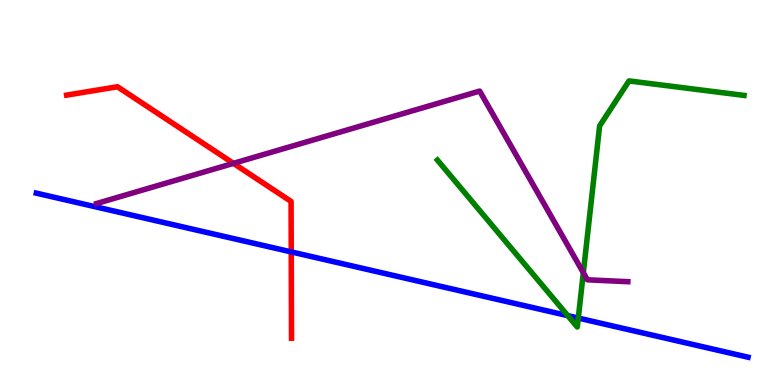[{'lines': ['blue', 'red'], 'intersections': [{'x': 3.76, 'y': 3.46}]}, {'lines': ['green', 'red'], 'intersections': []}, {'lines': ['purple', 'red'], 'intersections': [{'x': 3.01, 'y': 5.76}]}, {'lines': ['blue', 'green'], 'intersections': [{'x': 7.33, 'y': 1.8}, {'x': 7.46, 'y': 1.74}]}, {'lines': ['blue', 'purple'], 'intersections': []}, {'lines': ['green', 'purple'], 'intersections': [{'x': 7.53, 'y': 2.92}]}]